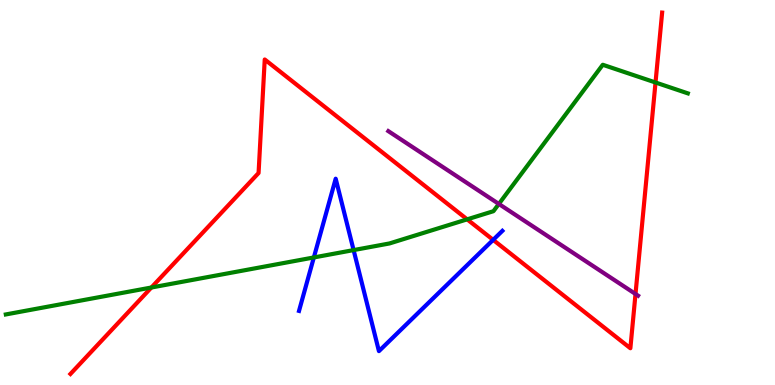[{'lines': ['blue', 'red'], 'intersections': [{'x': 6.36, 'y': 3.77}]}, {'lines': ['green', 'red'], 'intersections': [{'x': 1.95, 'y': 2.53}, {'x': 6.03, 'y': 4.3}, {'x': 8.46, 'y': 7.86}]}, {'lines': ['purple', 'red'], 'intersections': [{'x': 8.2, 'y': 2.36}]}, {'lines': ['blue', 'green'], 'intersections': [{'x': 4.05, 'y': 3.31}, {'x': 4.56, 'y': 3.5}]}, {'lines': ['blue', 'purple'], 'intersections': []}, {'lines': ['green', 'purple'], 'intersections': [{'x': 6.44, 'y': 4.7}]}]